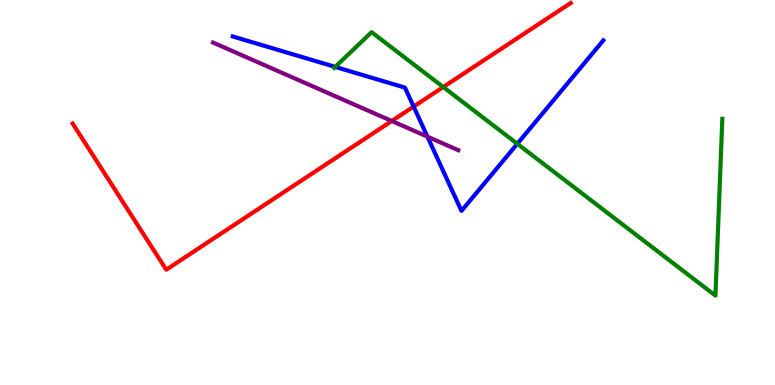[{'lines': ['blue', 'red'], 'intersections': [{'x': 5.34, 'y': 7.23}]}, {'lines': ['green', 'red'], 'intersections': [{'x': 5.72, 'y': 7.74}]}, {'lines': ['purple', 'red'], 'intersections': [{'x': 5.05, 'y': 6.86}]}, {'lines': ['blue', 'green'], 'intersections': [{'x': 4.33, 'y': 8.26}, {'x': 6.67, 'y': 6.26}]}, {'lines': ['blue', 'purple'], 'intersections': [{'x': 5.52, 'y': 6.45}]}, {'lines': ['green', 'purple'], 'intersections': []}]